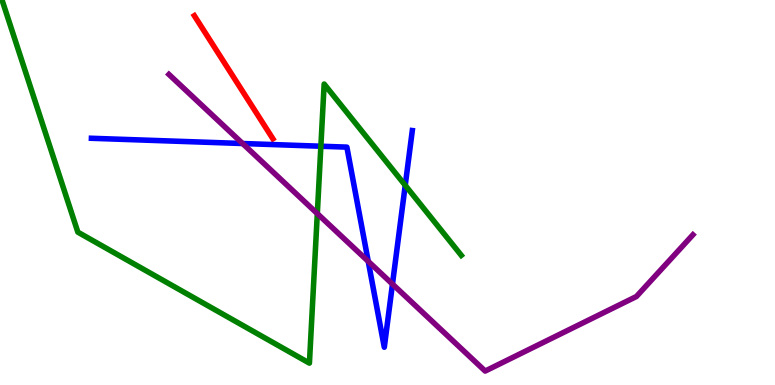[{'lines': ['blue', 'red'], 'intersections': []}, {'lines': ['green', 'red'], 'intersections': []}, {'lines': ['purple', 'red'], 'intersections': []}, {'lines': ['blue', 'green'], 'intersections': [{'x': 4.14, 'y': 6.2}, {'x': 5.23, 'y': 5.19}]}, {'lines': ['blue', 'purple'], 'intersections': [{'x': 3.13, 'y': 6.27}, {'x': 4.75, 'y': 3.21}, {'x': 5.06, 'y': 2.62}]}, {'lines': ['green', 'purple'], 'intersections': [{'x': 4.09, 'y': 4.45}]}]